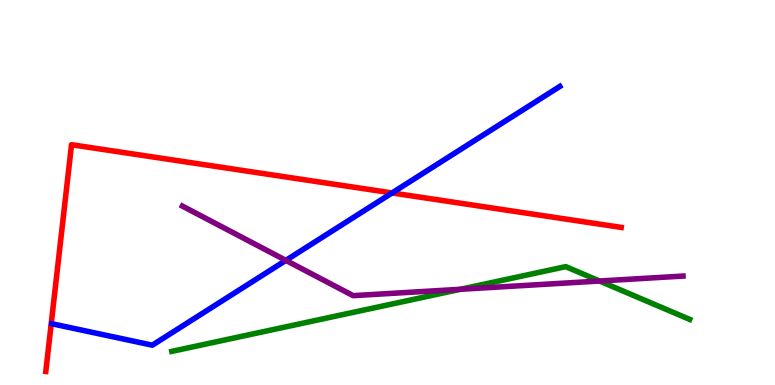[{'lines': ['blue', 'red'], 'intersections': [{'x': 5.06, 'y': 4.99}]}, {'lines': ['green', 'red'], 'intersections': []}, {'lines': ['purple', 'red'], 'intersections': []}, {'lines': ['blue', 'green'], 'intersections': []}, {'lines': ['blue', 'purple'], 'intersections': [{'x': 3.69, 'y': 3.24}]}, {'lines': ['green', 'purple'], 'intersections': [{'x': 5.94, 'y': 2.49}, {'x': 7.74, 'y': 2.7}]}]